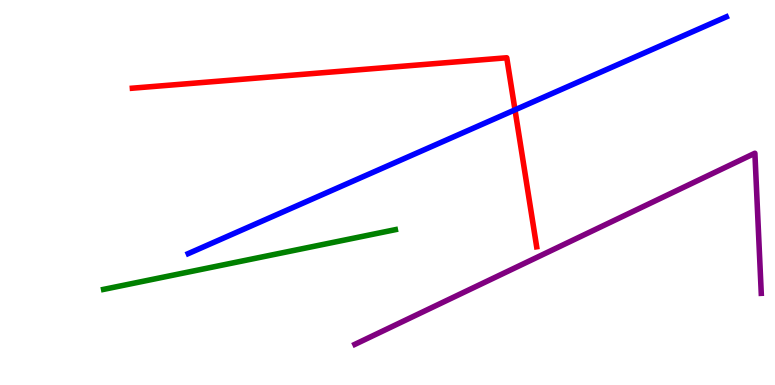[{'lines': ['blue', 'red'], 'intersections': [{'x': 6.65, 'y': 7.15}]}, {'lines': ['green', 'red'], 'intersections': []}, {'lines': ['purple', 'red'], 'intersections': []}, {'lines': ['blue', 'green'], 'intersections': []}, {'lines': ['blue', 'purple'], 'intersections': []}, {'lines': ['green', 'purple'], 'intersections': []}]